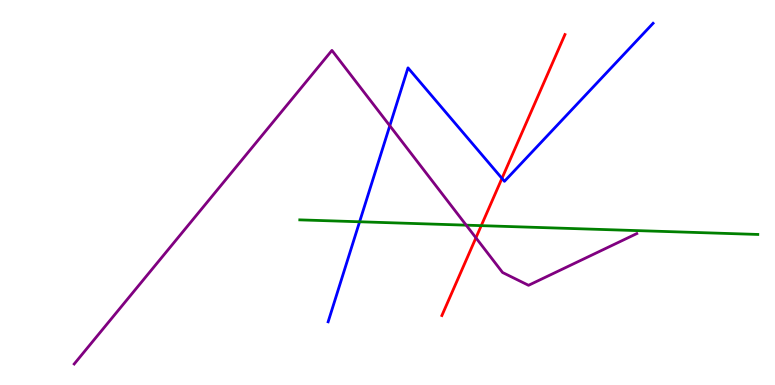[{'lines': ['blue', 'red'], 'intersections': [{'x': 6.48, 'y': 5.37}]}, {'lines': ['green', 'red'], 'intersections': [{'x': 6.21, 'y': 4.14}]}, {'lines': ['purple', 'red'], 'intersections': [{'x': 6.14, 'y': 3.82}]}, {'lines': ['blue', 'green'], 'intersections': [{'x': 4.64, 'y': 4.24}]}, {'lines': ['blue', 'purple'], 'intersections': [{'x': 5.03, 'y': 6.73}]}, {'lines': ['green', 'purple'], 'intersections': [{'x': 6.02, 'y': 4.15}]}]